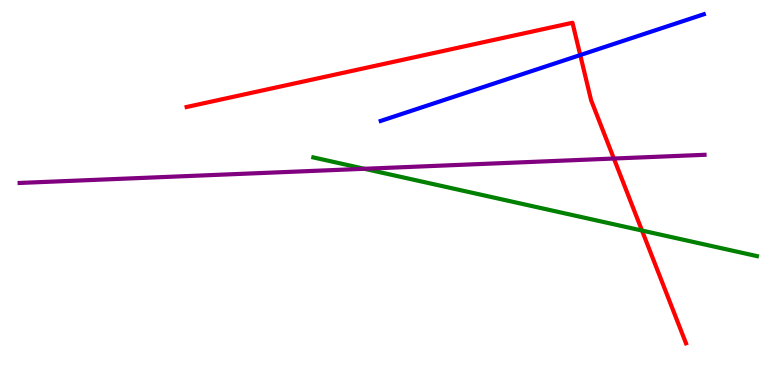[{'lines': ['blue', 'red'], 'intersections': [{'x': 7.49, 'y': 8.57}]}, {'lines': ['green', 'red'], 'intersections': [{'x': 8.28, 'y': 4.01}]}, {'lines': ['purple', 'red'], 'intersections': [{'x': 7.92, 'y': 5.88}]}, {'lines': ['blue', 'green'], 'intersections': []}, {'lines': ['blue', 'purple'], 'intersections': []}, {'lines': ['green', 'purple'], 'intersections': [{'x': 4.7, 'y': 5.62}]}]